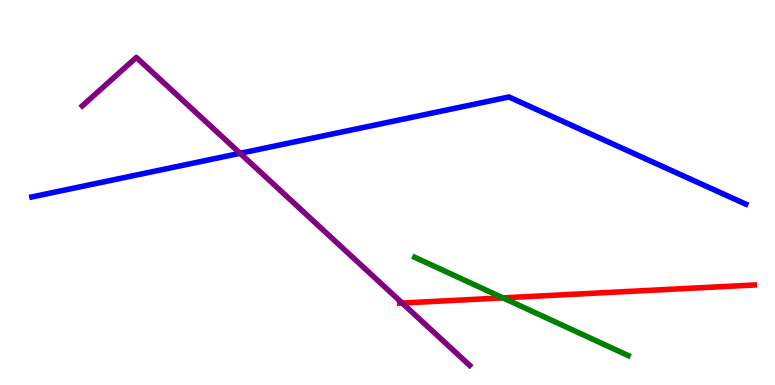[{'lines': ['blue', 'red'], 'intersections': []}, {'lines': ['green', 'red'], 'intersections': [{'x': 6.49, 'y': 2.26}]}, {'lines': ['purple', 'red'], 'intersections': [{'x': 5.19, 'y': 2.13}]}, {'lines': ['blue', 'green'], 'intersections': []}, {'lines': ['blue', 'purple'], 'intersections': [{'x': 3.1, 'y': 6.02}]}, {'lines': ['green', 'purple'], 'intersections': []}]